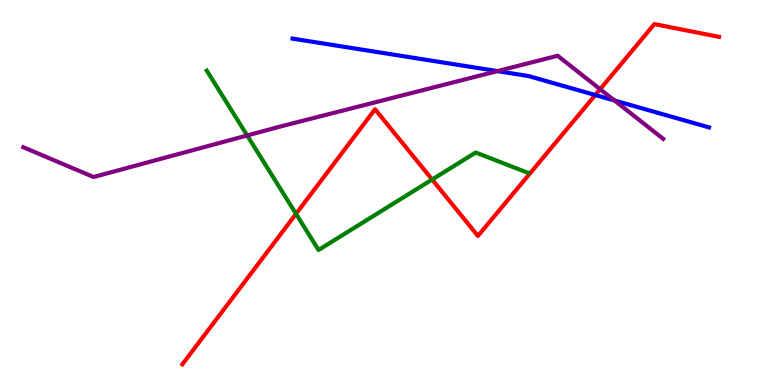[{'lines': ['blue', 'red'], 'intersections': [{'x': 7.68, 'y': 7.53}]}, {'lines': ['green', 'red'], 'intersections': [{'x': 3.82, 'y': 4.45}, {'x': 5.58, 'y': 5.34}]}, {'lines': ['purple', 'red'], 'intersections': [{'x': 7.74, 'y': 7.68}]}, {'lines': ['blue', 'green'], 'intersections': []}, {'lines': ['blue', 'purple'], 'intersections': [{'x': 6.42, 'y': 8.15}, {'x': 7.93, 'y': 7.39}]}, {'lines': ['green', 'purple'], 'intersections': [{'x': 3.19, 'y': 6.48}]}]